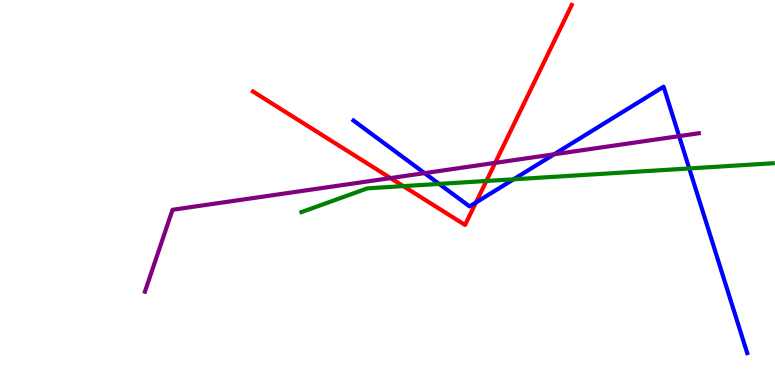[{'lines': ['blue', 'red'], 'intersections': [{'x': 6.14, 'y': 4.74}]}, {'lines': ['green', 'red'], 'intersections': [{'x': 5.2, 'y': 5.17}, {'x': 6.28, 'y': 5.3}]}, {'lines': ['purple', 'red'], 'intersections': [{'x': 5.04, 'y': 5.37}, {'x': 6.39, 'y': 5.77}]}, {'lines': ['blue', 'green'], 'intersections': [{'x': 5.67, 'y': 5.22}, {'x': 6.63, 'y': 5.34}, {'x': 8.89, 'y': 5.62}]}, {'lines': ['blue', 'purple'], 'intersections': [{'x': 5.48, 'y': 5.5}, {'x': 7.15, 'y': 5.99}, {'x': 8.76, 'y': 6.46}]}, {'lines': ['green', 'purple'], 'intersections': []}]